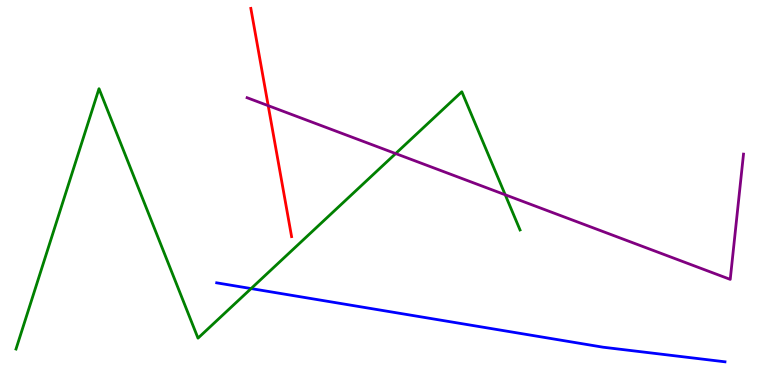[{'lines': ['blue', 'red'], 'intersections': []}, {'lines': ['green', 'red'], 'intersections': []}, {'lines': ['purple', 'red'], 'intersections': [{'x': 3.46, 'y': 7.26}]}, {'lines': ['blue', 'green'], 'intersections': [{'x': 3.24, 'y': 2.5}]}, {'lines': ['blue', 'purple'], 'intersections': []}, {'lines': ['green', 'purple'], 'intersections': [{'x': 5.11, 'y': 6.01}, {'x': 6.52, 'y': 4.94}]}]